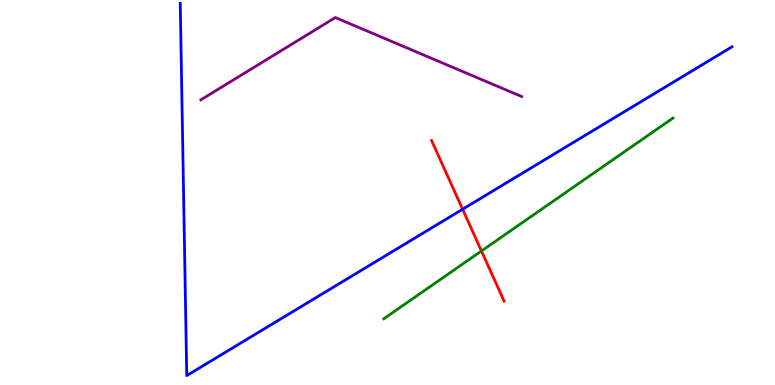[{'lines': ['blue', 'red'], 'intersections': [{'x': 5.97, 'y': 4.57}]}, {'lines': ['green', 'red'], 'intersections': [{'x': 6.21, 'y': 3.48}]}, {'lines': ['purple', 'red'], 'intersections': []}, {'lines': ['blue', 'green'], 'intersections': []}, {'lines': ['blue', 'purple'], 'intersections': []}, {'lines': ['green', 'purple'], 'intersections': []}]